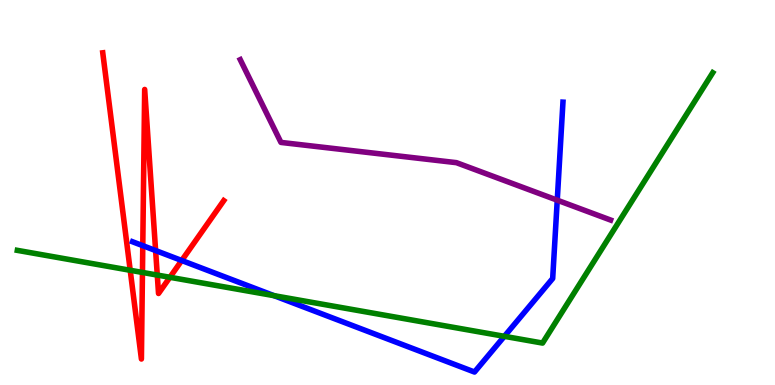[{'lines': ['blue', 'red'], 'intersections': [{'x': 1.84, 'y': 3.62}, {'x': 2.01, 'y': 3.49}, {'x': 2.34, 'y': 3.23}]}, {'lines': ['green', 'red'], 'intersections': [{'x': 1.68, 'y': 2.98}, {'x': 1.84, 'y': 2.92}, {'x': 2.03, 'y': 2.86}, {'x': 2.19, 'y': 2.8}]}, {'lines': ['purple', 'red'], 'intersections': []}, {'lines': ['blue', 'green'], 'intersections': [{'x': 3.54, 'y': 2.32}, {'x': 6.51, 'y': 1.26}]}, {'lines': ['blue', 'purple'], 'intersections': [{'x': 7.19, 'y': 4.8}]}, {'lines': ['green', 'purple'], 'intersections': []}]